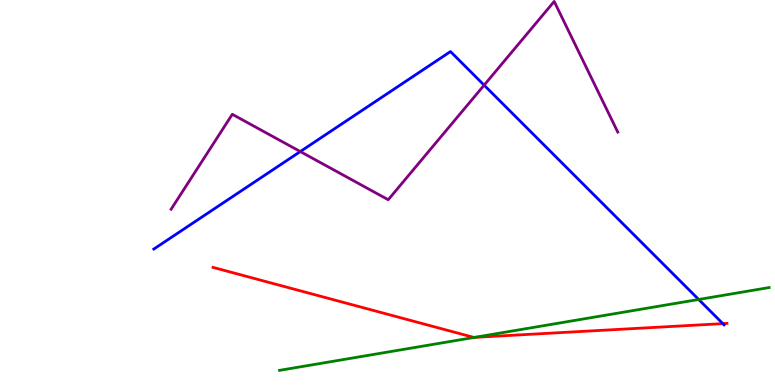[{'lines': ['blue', 'red'], 'intersections': [{'x': 9.33, 'y': 1.59}]}, {'lines': ['green', 'red'], 'intersections': [{'x': 6.12, 'y': 1.24}]}, {'lines': ['purple', 'red'], 'intersections': []}, {'lines': ['blue', 'green'], 'intersections': [{'x': 9.02, 'y': 2.22}]}, {'lines': ['blue', 'purple'], 'intersections': [{'x': 3.87, 'y': 6.06}, {'x': 6.25, 'y': 7.79}]}, {'lines': ['green', 'purple'], 'intersections': []}]